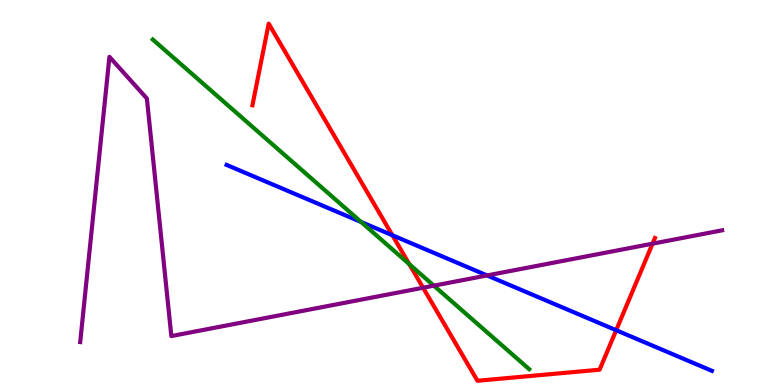[{'lines': ['blue', 'red'], 'intersections': [{'x': 5.06, 'y': 3.89}, {'x': 7.95, 'y': 1.42}]}, {'lines': ['green', 'red'], 'intersections': [{'x': 5.28, 'y': 3.14}]}, {'lines': ['purple', 'red'], 'intersections': [{'x': 5.46, 'y': 2.53}, {'x': 8.42, 'y': 3.67}]}, {'lines': ['blue', 'green'], 'intersections': [{'x': 4.66, 'y': 4.23}]}, {'lines': ['blue', 'purple'], 'intersections': [{'x': 6.29, 'y': 2.85}]}, {'lines': ['green', 'purple'], 'intersections': [{'x': 5.6, 'y': 2.58}]}]